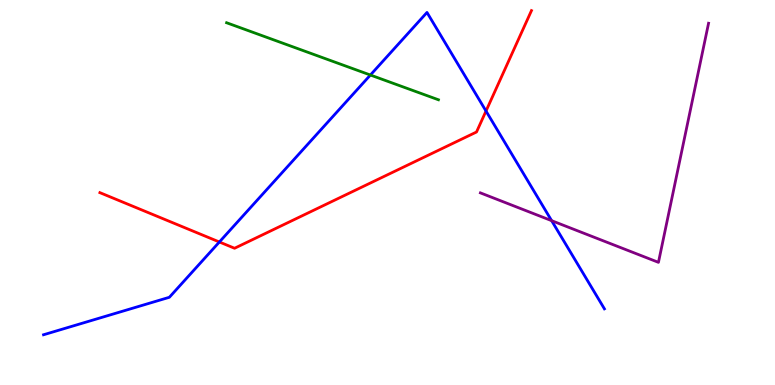[{'lines': ['blue', 'red'], 'intersections': [{'x': 2.83, 'y': 3.71}, {'x': 6.27, 'y': 7.12}]}, {'lines': ['green', 'red'], 'intersections': []}, {'lines': ['purple', 'red'], 'intersections': []}, {'lines': ['blue', 'green'], 'intersections': [{'x': 4.78, 'y': 8.05}]}, {'lines': ['blue', 'purple'], 'intersections': [{'x': 7.12, 'y': 4.27}]}, {'lines': ['green', 'purple'], 'intersections': []}]